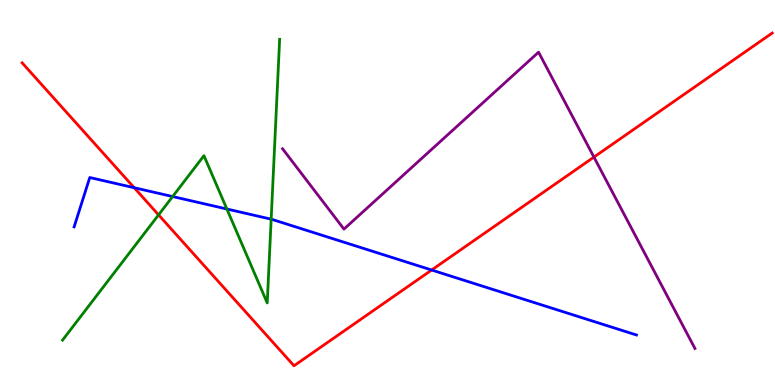[{'lines': ['blue', 'red'], 'intersections': [{'x': 1.73, 'y': 5.12}, {'x': 5.57, 'y': 2.99}]}, {'lines': ['green', 'red'], 'intersections': [{'x': 2.05, 'y': 4.42}]}, {'lines': ['purple', 'red'], 'intersections': [{'x': 7.66, 'y': 5.92}]}, {'lines': ['blue', 'green'], 'intersections': [{'x': 2.23, 'y': 4.89}, {'x': 2.93, 'y': 4.57}, {'x': 3.5, 'y': 4.31}]}, {'lines': ['blue', 'purple'], 'intersections': []}, {'lines': ['green', 'purple'], 'intersections': []}]